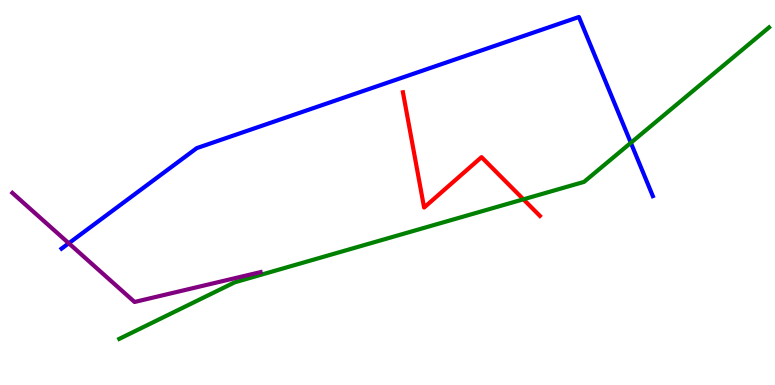[{'lines': ['blue', 'red'], 'intersections': []}, {'lines': ['green', 'red'], 'intersections': [{'x': 6.75, 'y': 4.82}]}, {'lines': ['purple', 'red'], 'intersections': []}, {'lines': ['blue', 'green'], 'intersections': [{'x': 8.14, 'y': 6.29}]}, {'lines': ['blue', 'purple'], 'intersections': [{'x': 0.888, 'y': 3.68}]}, {'lines': ['green', 'purple'], 'intersections': []}]